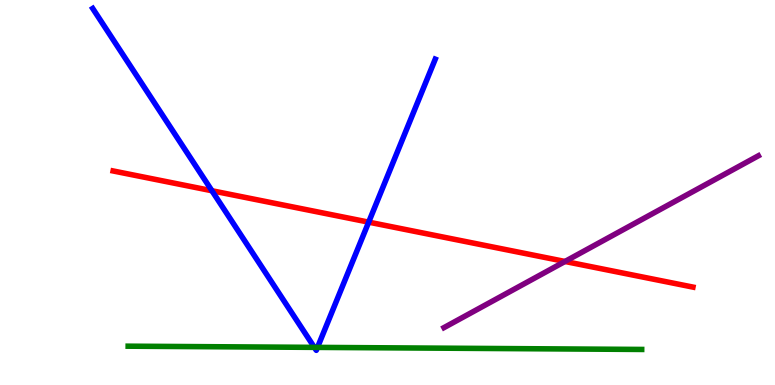[{'lines': ['blue', 'red'], 'intersections': [{'x': 2.73, 'y': 5.05}, {'x': 4.76, 'y': 4.23}]}, {'lines': ['green', 'red'], 'intersections': []}, {'lines': ['purple', 'red'], 'intersections': [{'x': 7.29, 'y': 3.21}]}, {'lines': ['blue', 'green'], 'intersections': [{'x': 4.06, 'y': 0.977}, {'x': 4.1, 'y': 0.977}]}, {'lines': ['blue', 'purple'], 'intersections': []}, {'lines': ['green', 'purple'], 'intersections': []}]